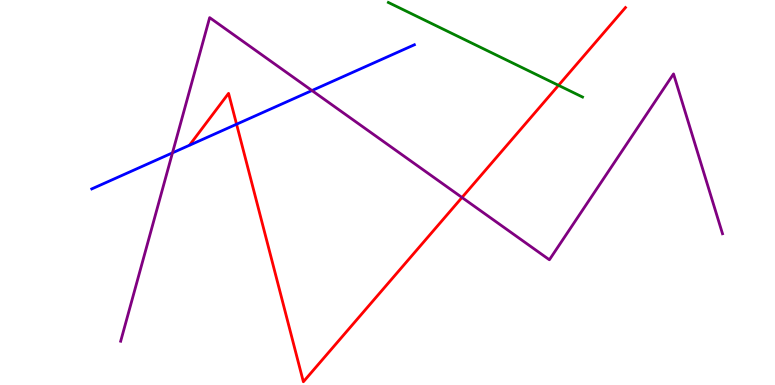[{'lines': ['blue', 'red'], 'intersections': [{'x': 3.05, 'y': 6.77}]}, {'lines': ['green', 'red'], 'intersections': [{'x': 7.21, 'y': 7.78}]}, {'lines': ['purple', 'red'], 'intersections': [{'x': 5.96, 'y': 4.87}]}, {'lines': ['blue', 'green'], 'intersections': []}, {'lines': ['blue', 'purple'], 'intersections': [{'x': 2.23, 'y': 6.03}, {'x': 4.03, 'y': 7.65}]}, {'lines': ['green', 'purple'], 'intersections': []}]